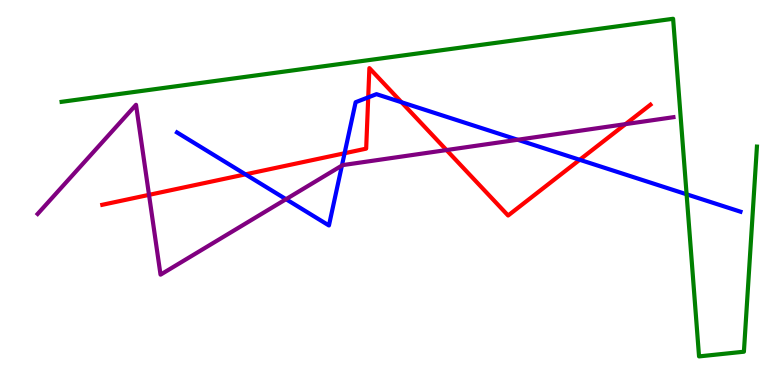[{'lines': ['blue', 'red'], 'intersections': [{'x': 3.17, 'y': 5.47}, {'x': 4.45, 'y': 6.02}, {'x': 4.75, 'y': 7.47}, {'x': 5.18, 'y': 7.34}, {'x': 7.48, 'y': 5.85}]}, {'lines': ['green', 'red'], 'intersections': []}, {'lines': ['purple', 'red'], 'intersections': [{'x': 1.92, 'y': 4.94}, {'x': 5.76, 'y': 6.1}, {'x': 8.07, 'y': 6.78}]}, {'lines': ['blue', 'green'], 'intersections': [{'x': 8.86, 'y': 4.95}]}, {'lines': ['blue', 'purple'], 'intersections': [{'x': 3.69, 'y': 4.83}, {'x': 4.41, 'y': 5.7}, {'x': 6.68, 'y': 6.37}]}, {'lines': ['green', 'purple'], 'intersections': []}]